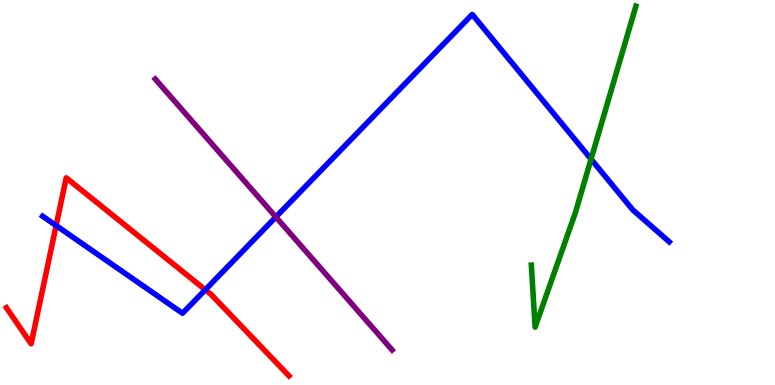[{'lines': ['blue', 'red'], 'intersections': [{'x': 0.724, 'y': 4.14}, {'x': 2.65, 'y': 2.47}]}, {'lines': ['green', 'red'], 'intersections': []}, {'lines': ['purple', 'red'], 'intersections': []}, {'lines': ['blue', 'green'], 'intersections': [{'x': 7.63, 'y': 5.87}]}, {'lines': ['blue', 'purple'], 'intersections': [{'x': 3.56, 'y': 4.36}]}, {'lines': ['green', 'purple'], 'intersections': []}]